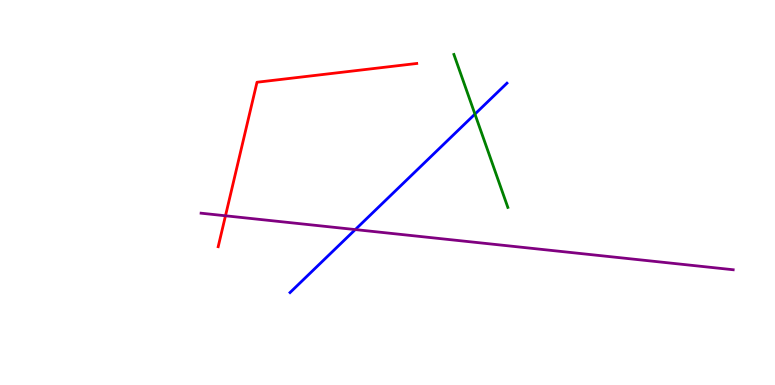[{'lines': ['blue', 'red'], 'intersections': []}, {'lines': ['green', 'red'], 'intersections': []}, {'lines': ['purple', 'red'], 'intersections': [{'x': 2.91, 'y': 4.4}]}, {'lines': ['blue', 'green'], 'intersections': [{'x': 6.13, 'y': 7.04}]}, {'lines': ['blue', 'purple'], 'intersections': [{'x': 4.58, 'y': 4.04}]}, {'lines': ['green', 'purple'], 'intersections': []}]